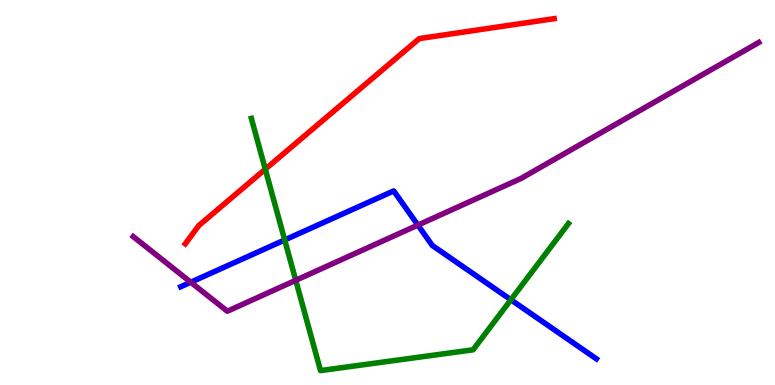[{'lines': ['blue', 'red'], 'intersections': []}, {'lines': ['green', 'red'], 'intersections': [{'x': 3.42, 'y': 5.61}]}, {'lines': ['purple', 'red'], 'intersections': []}, {'lines': ['blue', 'green'], 'intersections': [{'x': 3.67, 'y': 3.77}, {'x': 6.59, 'y': 2.21}]}, {'lines': ['blue', 'purple'], 'intersections': [{'x': 2.46, 'y': 2.67}, {'x': 5.39, 'y': 4.15}]}, {'lines': ['green', 'purple'], 'intersections': [{'x': 3.82, 'y': 2.72}]}]